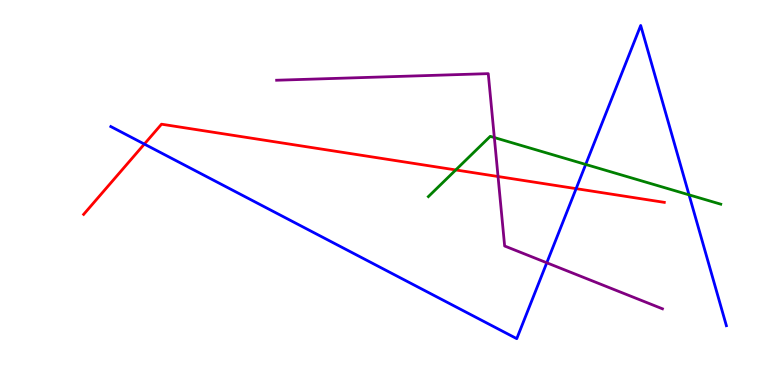[{'lines': ['blue', 'red'], 'intersections': [{'x': 1.86, 'y': 6.26}, {'x': 7.43, 'y': 5.1}]}, {'lines': ['green', 'red'], 'intersections': [{'x': 5.88, 'y': 5.59}]}, {'lines': ['purple', 'red'], 'intersections': [{'x': 6.43, 'y': 5.42}]}, {'lines': ['blue', 'green'], 'intersections': [{'x': 7.56, 'y': 5.73}, {'x': 8.89, 'y': 4.94}]}, {'lines': ['blue', 'purple'], 'intersections': [{'x': 7.06, 'y': 3.17}]}, {'lines': ['green', 'purple'], 'intersections': [{'x': 6.38, 'y': 6.43}]}]